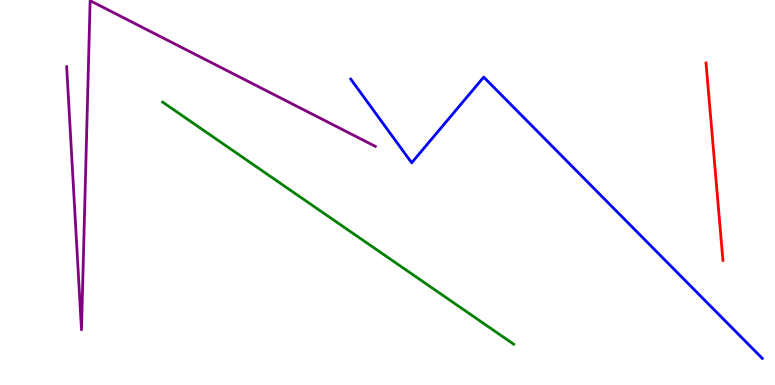[{'lines': ['blue', 'red'], 'intersections': []}, {'lines': ['green', 'red'], 'intersections': []}, {'lines': ['purple', 'red'], 'intersections': []}, {'lines': ['blue', 'green'], 'intersections': []}, {'lines': ['blue', 'purple'], 'intersections': []}, {'lines': ['green', 'purple'], 'intersections': []}]